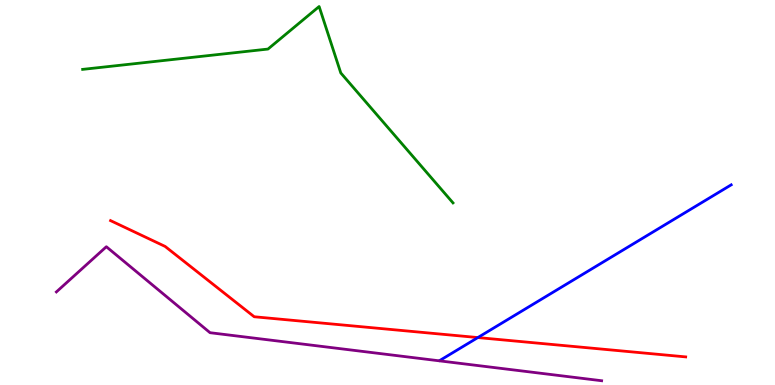[{'lines': ['blue', 'red'], 'intersections': [{'x': 6.17, 'y': 1.23}]}, {'lines': ['green', 'red'], 'intersections': []}, {'lines': ['purple', 'red'], 'intersections': []}, {'lines': ['blue', 'green'], 'intersections': []}, {'lines': ['blue', 'purple'], 'intersections': []}, {'lines': ['green', 'purple'], 'intersections': []}]